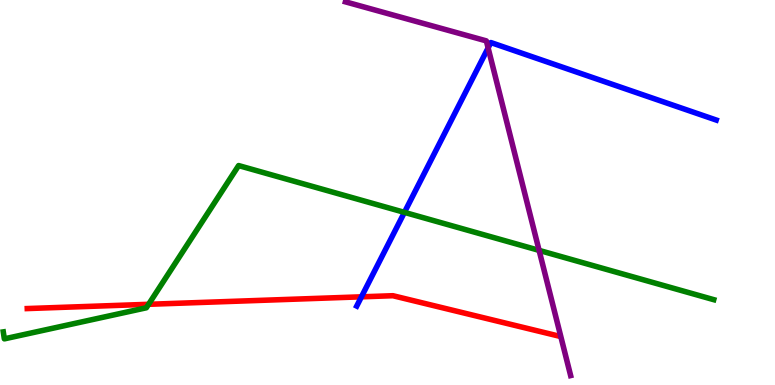[{'lines': ['blue', 'red'], 'intersections': [{'x': 4.66, 'y': 2.29}]}, {'lines': ['green', 'red'], 'intersections': [{'x': 1.92, 'y': 2.1}]}, {'lines': ['purple', 'red'], 'intersections': []}, {'lines': ['blue', 'green'], 'intersections': [{'x': 5.22, 'y': 4.48}]}, {'lines': ['blue', 'purple'], 'intersections': [{'x': 6.3, 'y': 8.75}]}, {'lines': ['green', 'purple'], 'intersections': [{'x': 6.96, 'y': 3.5}]}]